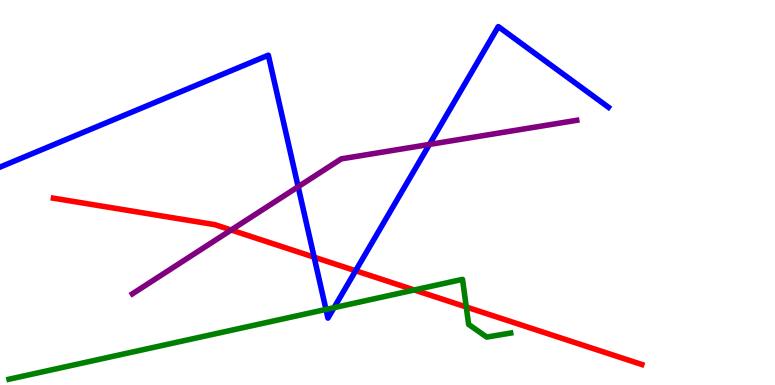[{'lines': ['blue', 'red'], 'intersections': [{'x': 4.05, 'y': 3.32}, {'x': 4.59, 'y': 2.97}]}, {'lines': ['green', 'red'], 'intersections': [{'x': 5.35, 'y': 2.47}, {'x': 6.02, 'y': 2.03}]}, {'lines': ['purple', 'red'], 'intersections': [{'x': 2.98, 'y': 4.03}]}, {'lines': ['blue', 'green'], 'intersections': [{'x': 4.21, 'y': 1.96}, {'x': 4.31, 'y': 2.01}]}, {'lines': ['blue', 'purple'], 'intersections': [{'x': 3.85, 'y': 5.15}, {'x': 5.54, 'y': 6.25}]}, {'lines': ['green', 'purple'], 'intersections': []}]